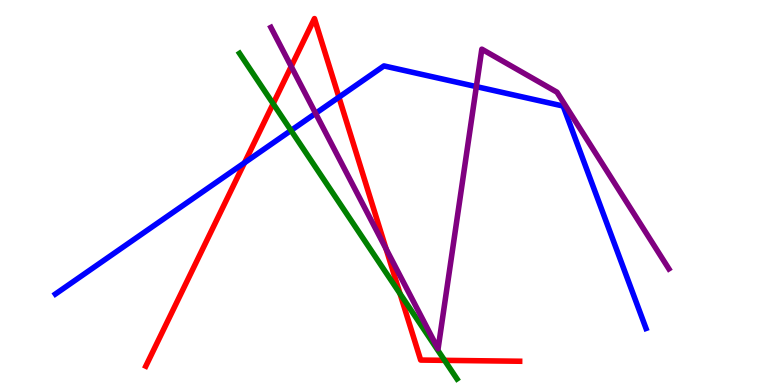[{'lines': ['blue', 'red'], 'intersections': [{'x': 3.15, 'y': 5.77}, {'x': 4.37, 'y': 7.48}]}, {'lines': ['green', 'red'], 'intersections': [{'x': 3.52, 'y': 7.31}, {'x': 5.16, 'y': 2.37}, {'x': 5.74, 'y': 0.64}]}, {'lines': ['purple', 'red'], 'intersections': [{'x': 3.76, 'y': 8.27}, {'x': 4.98, 'y': 3.53}]}, {'lines': ['blue', 'green'], 'intersections': [{'x': 3.76, 'y': 6.61}]}, {'lines': ['blue', 'purple'], 'intersections': [{'x': 4.07, 'y': 7.06}, {'x': 6.15, 'y': 7.75}]}, {'lines': ['green', 'purple'], 'intersections': []}]